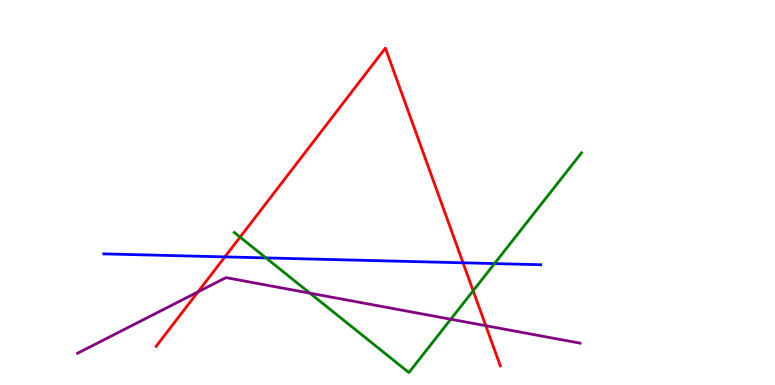[{'lines': ['blue', 'red'], 'intersections': [{'x': 2.9, 'y': 3.33}, {'x': 5.97, 'y': 3.17}]}, {'lines': ['green', 'red'], 'intersections': [{'x': 3.1, 'y': 3.84}, {'x': 6.11, 'y': 2.45}]}, {'lines': ['purple', 'red'], 'intersections': [{'x': 2.55, 'y': 2.42}, {'x': 6.27, 'y': 1.54}]}, {'lines': ['blue', 'green'], 'intersections': [{'x': 3.43, 'y': 3.3}, {'x': 6.38, 'y': 3.15}]}, {'lines': ['blue', 'purple'], 'intersections': []}, {'lines': ['green', 'purple'], 'intersections': [{'x': 4.0, 'y': 2.39}, {'x': 5.82, 'y': 1.71}]}]